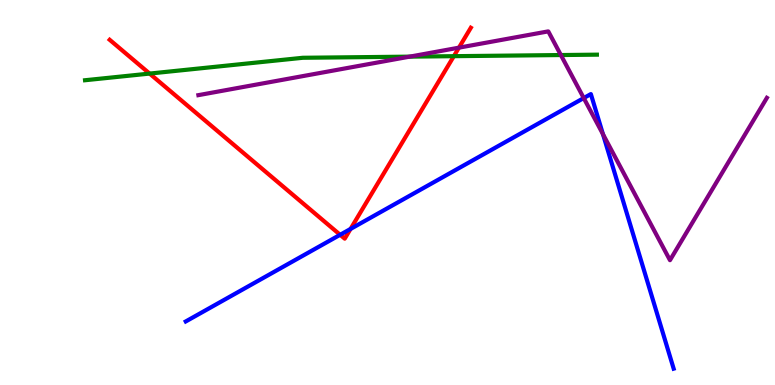[{'lines': ['blue', 'red'], 'intersections': [{'x': 4.39, 'y': 3.9}, {'x': 4.52, 'y': 4.05}]}, {'lines': ['green', 'red'], 'intersections': [{'x': 1.93, 'y': 8.09}, {'x': 5.86, 'y': 8.54}]}, {'lines': ['purple', 'red'], 'intersections': [{'x': 5.92, 'y': 8.76}]}, {'lines': ['blue', 'green'], 'intersections': []}, {'lines': ['blue', 'purple'], 'intersections': [{'x': 7.53, 'y': 7.45}, {'x': 7.78, 'y': 6.51}]}, {'lines': ['green', 'purple'], 'intersections': [{'x': 5.29, 'y': 8.53}, {'x': 7.24, 'y': 8.57}]}]